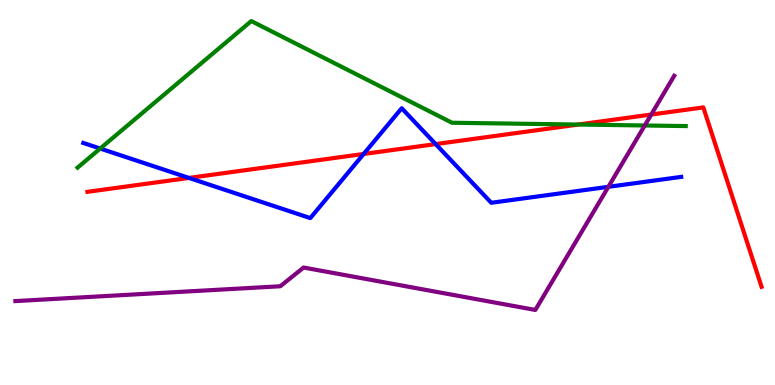[{'lines': ['blue', 'red'], 'intersections': [{'x': 2.44, 'y': 5.38}, {'x': 4.69, 'y': 6.0}, {'x': 5.62, 'y': 6.26}]}, {'lines': ['green', 'red'], 'intersections': [{'x': 7.46, 'y': 6.77}]}, {'lines': ['purple', 'red'], 'intersections': [{'x': 8.4, 'y': 7.02}]}, {'lines': ['blue', 'green'], 'intersections': [{'x': 1.29, 'y': 6.14}]}, {'lines': ['blue', 'purple'], 'intersections': [{'x': 7.85, 'y': 5.15}]}, {'lines': ['green', 'purple'], 'intersections': [{'x': 8.32, 'y': 6.74}]}]